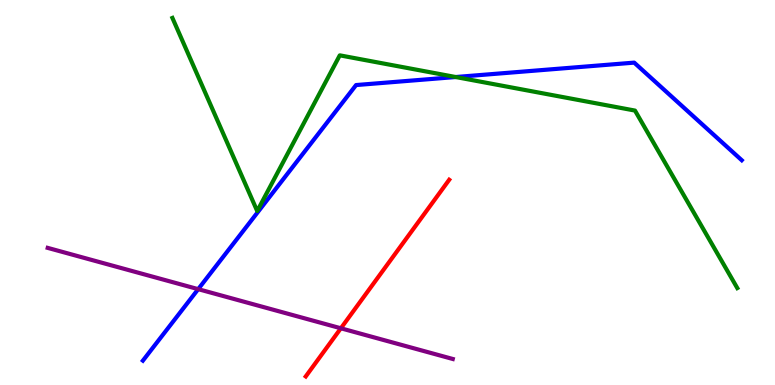[{'lines': ['blue', 'red'], 'intersections': []}, {'lines': ['green', 'red'], 'intersections': []}, {'lines': ['purple', 'red'], 'intersections': [{'x': 4.4, 'y': 1.47}]}, {'lines': ['blue', 'green'], 'intersections': [{'x': 5.88, 'y': 8.0}]}, {'lines': ['blue', 'purple'], 'intersections': [{'x': 2.56, 'y': 2.49}]}, {'lines': ['green', 'purple'], 'intersections': []}]